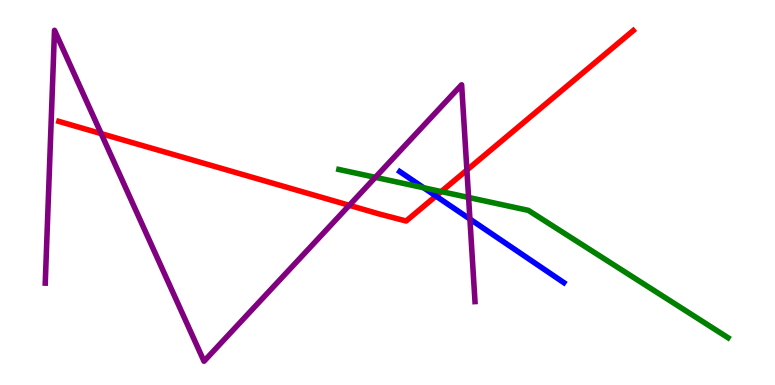[{'lines': ['blue', 'red'], 'intersections': [{'x': 5.62, 'y': 4.91}]}, {'lines': ['green', 'red'], 'intersections': [{'x': 5.69, 'y': 5.02}]}, {'lines': ['purple', 'red'], 'intersections': [{'x': 1.31, 'y': 6.53}, {'x': 4.51, 'y': 4.67}, {'x': 6.02, 'y': 5.58}]}, {'lines': ['blue', 'green'], 'intersections': [{'x': 5.47, 'y': 5.12}]}, {'lines': ['blue', 'purple'], 'intersections': [{'x': 6.06, 'y': 4.31}]}, {'lines': ['green', 'purple'], 'intersections': [{'x': 4.84, 'y': 5.39}, {'x': 6.05, 'y': 4.87}]}]